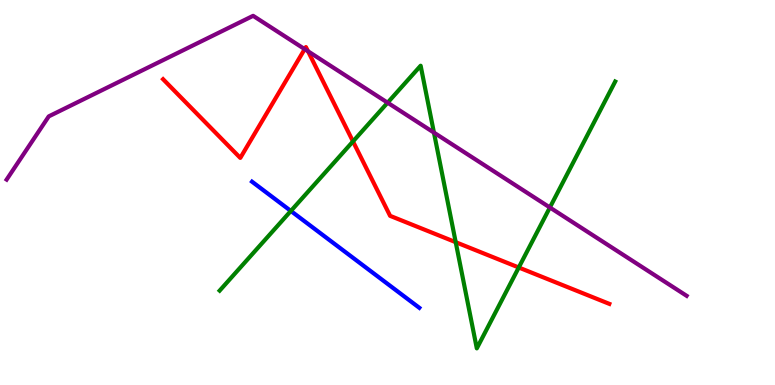[{'lines': ['blue', 'red'], 'intersections': []}, {'lines': ['green', 'red'], 'intersections': [{'x': 4.55, 'y': 6.33}, {'x': 5.88, 'y': 3.71}, {'x': 6.69, 'y': 3.05}]}, {'lines': ['purple', 'red'], 'intersections': [{'x': 3.93, 'y': 8.72}, {'x': 3.97, 'y': 8.67}]}, {'lines': ['blue', 'green'], 'intersections': [{'x': 3.75, 'y': 4.52}]}, {'lines': ['blue', 'purple'], 'intersections': []}, {'lines': ['green', 'purple'], 'intersections': [{'x': 5.0, 'y': 7.33}, {'x': 5.6, 'y': 6.56}, {'x': 7.1, 'y': 4.61}]}]